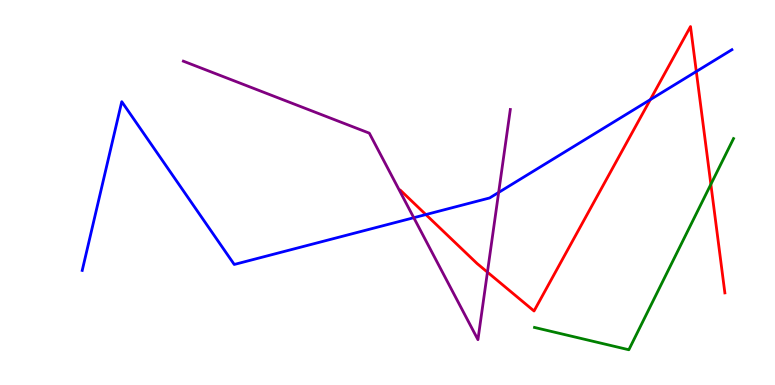[{'lines': ['blue', 'red'], 'intersections': [{'x': 5.49, 'y': 4.43}, {'x': 8.39, 'y': 7.41}, {'x': 8.98, 'y': 8.14}]}, {'lines': ['green', 'red'], 'intersections': [{'x': 9.17, 'y': 5.21}]}, {'lines': ['purple', 'red'], 'intersections': [{'x': 6.29, 'y': 2.93}]}, {'lines': ['blue', 'green'], 'intersections': []}, {'lines': ['blue', 'purple'], 'intersections': [{'x': 5.34, 'y': 4.35}, {'x': 6.43, 'y': 5.0}]}, {'lines': ['green', 'purple'], 'intersections': []}]